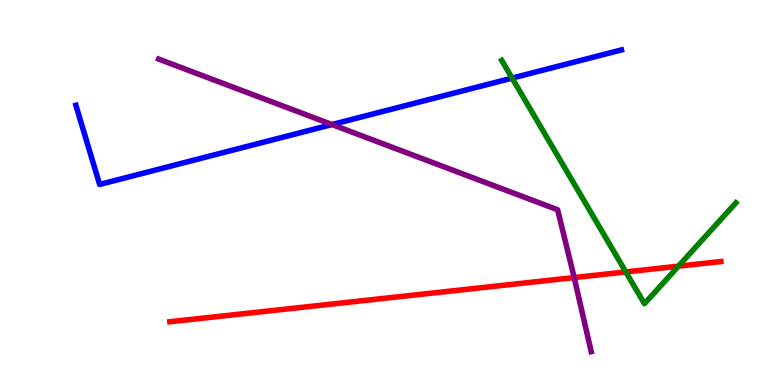[{'lines': ['blue', 'red'], 'intersections': []}, {'lines': ['green', 'red'], 'intersections': [{'x': 8.08, 'y': 2.94}, {'x': 8.75, 'y': 3.09}]}, {'lines': ['purple', 'red'], 'intersections': [{'x': 7.41, 'y': 2.79}]}, {'lines': ['blue', 'green'], 'intersections': [{'x': 6.61, 'y': 7.97}]}, {'lines': ['blue', 'purple'], 'intersections': [{'x': 4.28, 'y': 6.77}]}, {'lines': ['green', 'purple'], 'intersections': []}]